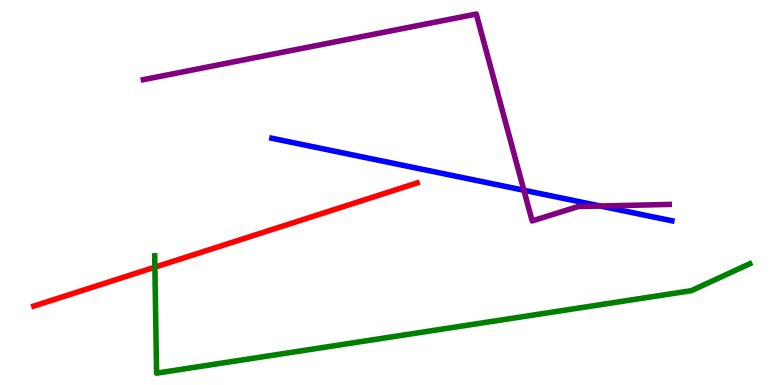[{'lines': ['blue', 'red'], 'intersections': []}, {'lines': ['green', 'red'], 'intersections': [{'x': 2.0, 'y': 3.06}]}, {'lines': ['purple', 'red'], 'intersections': []}, {'lines': ['blue', 'green'], 'intersections': []}, {'lines': ['blue', 'purple'], 'intersections': [{'x': 6.76, 'y': 5.06}, {'x': 7.75, 'y': 4.65}]}, {'lines': ['green', 'purple'], 'intersections': []}]